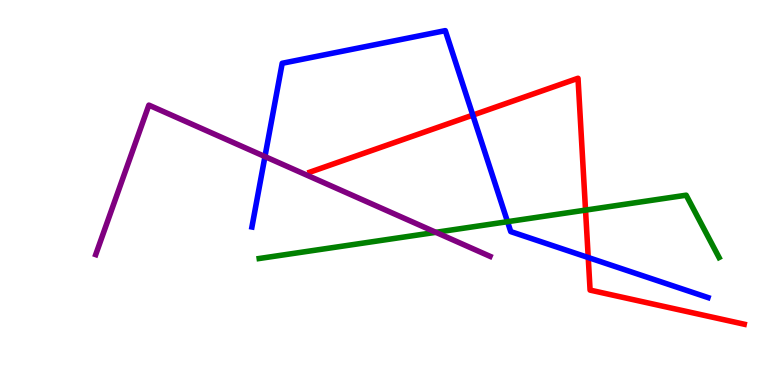[{'lines': ['blue', 'red'], 'intersections': [{'x': 6.1, 'y': 7.01}, {'x': 7.59, 'y': 3.31}]}, {'lines': ['green', 'red'], 'intersections': [{'x': 7.56, 'y': 4.54}]}, {'lines': ['purple', 'red'], 'intersections': []}, {'lines': ['blue', 'green'], 'intersections': [{'x': 6.55, 'y': 4.24}]}, {'lines': ['blue', 'purple'], 'intersections': [{'x': 3.42, 'y': 5.93}]}, {'lines': ['green', 'purple'], 'intersections': [{'x': 5.62, 'y': 3.97}]}]